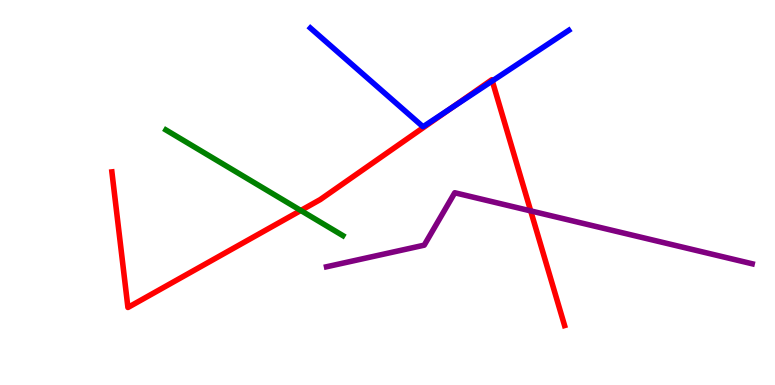[{'lines': ['blue', 'red'], 'intersections': [{'x': 5.82, 'y': 7.19}, {'x': 6.35, 'y': 7.9}]}, {'lines': ['green', 'red'], 'intersections': [{'x': 3.88, 'y': 4.53}]}, {'lines': ['purple', 'red'], 'intersections': [{'x': 6.85, 'y': 4.52}]}, {'lines': ['blue', 'green'], 'intersections': []}, {'lines': ['blue', 'purple'], 'intersections': []}, {'lines': ['green', 'purple'], 'intersections': []}]